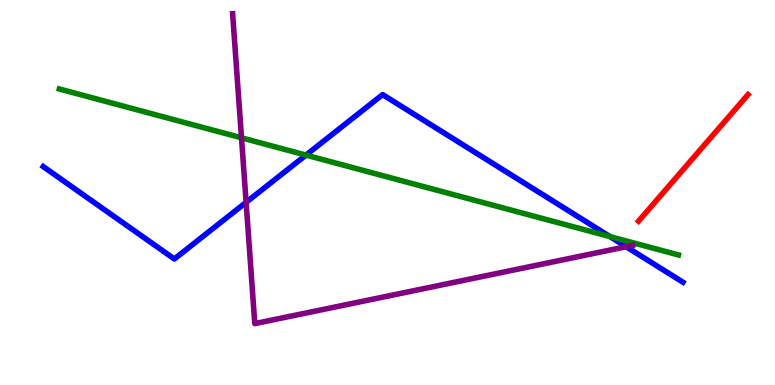[{'lines': ['blue', 'red'], 'intersections': []}, {'lines': ['green', 'red'], 'intersections': []}, {'lines': ['purple', 'red'], 'intersections': []}, {'lines': ['blue', 'green'], 'intersections': [{'x': 3.95, 'y': 5.97}, {'x': 7.87, 'y': 3.86}]}, {'lines': ['blue', 'purple'], 'intersections': [{'x': 3.18, 'y': 4.74}, {'x': 8.08, 'y': 3.59}]}, {'lines': ['green', 'purple'], 'intersections': [{'x': 3.12, 'y': 6.42}]}]